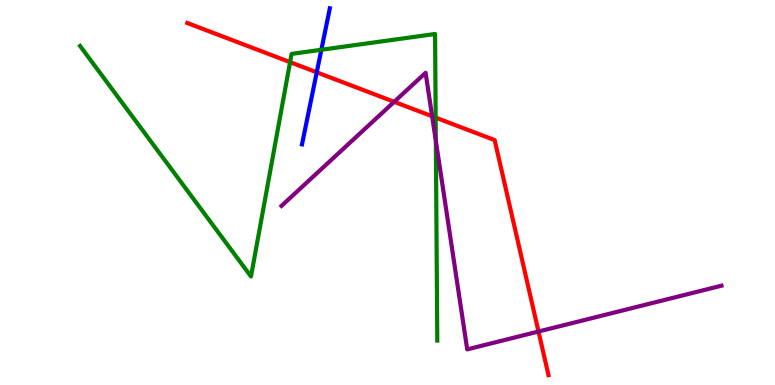[{'lines': ['blue', 'red'], 'intersections': [{'x': 4.09, 'y': 8.12}]}, {'lines': ['green', 'red'], 'intersections': [{'x': 3.74, 'y': 8.39}, {'x': 5.62, 'y': 6.95}]}, {'lines': ['purple', 'red'], 'intersections': [{'x': 5.09, 'y': 7.36}, {'x': 5.58, 'y': 6.98}, {'x': 6.95, 'y': 1.39}]}, {'lines': ['blue', 'green'], 'intersections': [{'x': 4.15, 'y': 8.71}]}, {'lines': ['blue', 'purple'], 'intersections': []}, {'lines': ['green', 'purple'], 'intersections': [{'x': 5.62, 'y': 6.34}]}]